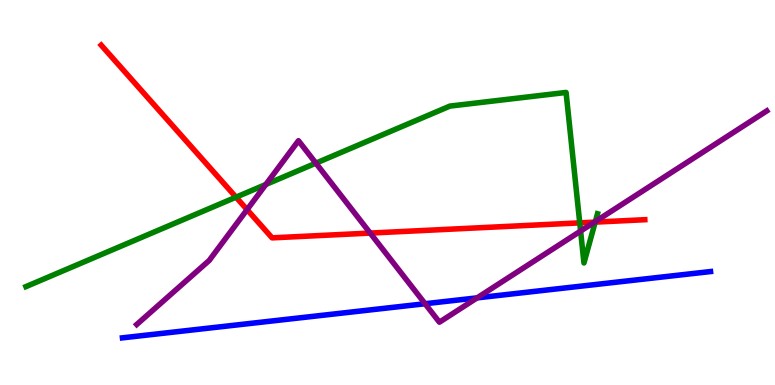[{'lines': ['blue', 'red'], 'intersections': []}, {'lines': ['green', 'red'], 'intersections': [{'x': 3.05, 'y': 4.88}, {'x': 7.48, 'y': 4.21}, {'x': 7.68, 'y': 4.23}]}, {'lines': ['purple', 'red'], 'intersections': [{'x': 3.19, 'y': 4.55}, {'x': 4.78, 'y': 3.95}, {'x': 7.67, 'y': 4.23}]}, {'lines': ['blue', 'green'], 'intersections': []}, {'lines': ['blue', 'purple'], 'intersections': [{'x': 5.48, 'y': 2.11}, {'x': 6.16, 'y': 2.26}]}, {'lines': ['green', 'purple'], 'intersections': [{'x': 3.43, 'y': 5.21}, {'x': 4.08, 'y': 5.76}, {'x': 7.49, 'y': 4.0}, {'x': 7.68, 'y': 4.25}]}]